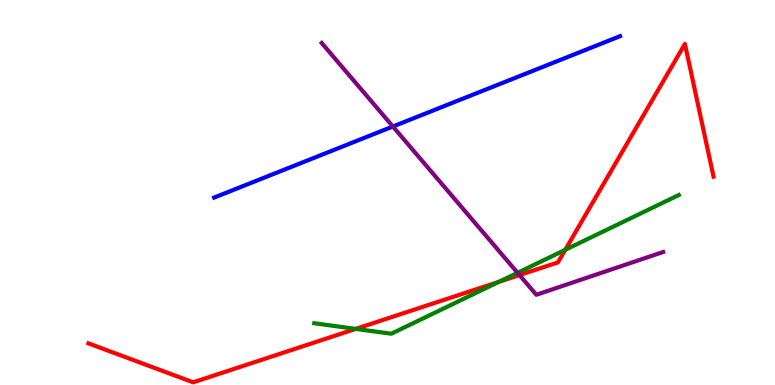[{'lines': ['blue', 'red'], 'intersections': []}, {'lines': ['green', 'red'], 'intersections': [{'x': 4.59, 'y': 1.46}, {'x': 6.44, 'y': 2.68}, {'x': 7.29, 'y': 3.51}]}, {'lines': ['purple', 'red'], 'intersections': [{'x': 6.7, 'y': 2.86}]}, {'lines': ['blue', 'green'], 'intersections': []}, {'lines': ['blue', 'purple'], 'intersections': [{'x': 5.07, 'y': 6.71}]}, {'lines': ['green', 'purple'], 'intersections': [{'x': 6.68, 'y': 2.91}]}]